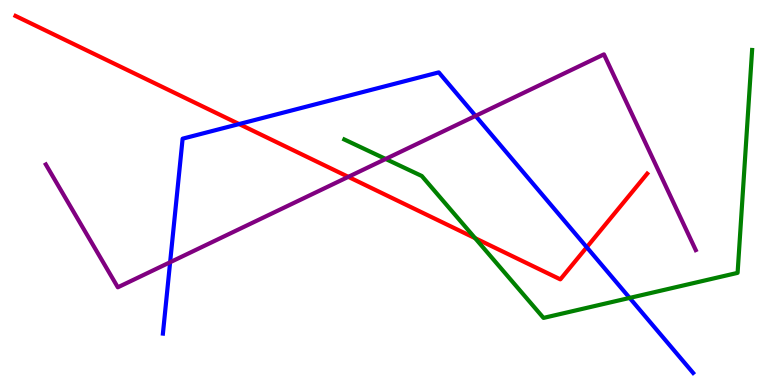[{'lines': ['blue', 'red'], 'intersections': [{'x': 3.09, 'y': 6.78}, {'x': 7.57, 'y': 3.58}]}, {'lines': ['green', 'red'], 'intersections': [{'x': 6.13, 'y': 3.81}]}, {'lines': ['purple', 'red'], 'intersections': [{'x': 4.49, 'y': 5.41}]}, {'lines': ['blue', 'green'], 'intersections': [{'x': 8.12, 'y': 2.26}]}, {'lines': ['blue', 'purple'], 'intersections': [{'x': 2.2, 'y': 3.19}, {'x': 6.14, 'y': 6.99}]}, {'lines': ['green', 'purple'], 'intersections': [{'x': 4.98, 'y': 5.87}]}]